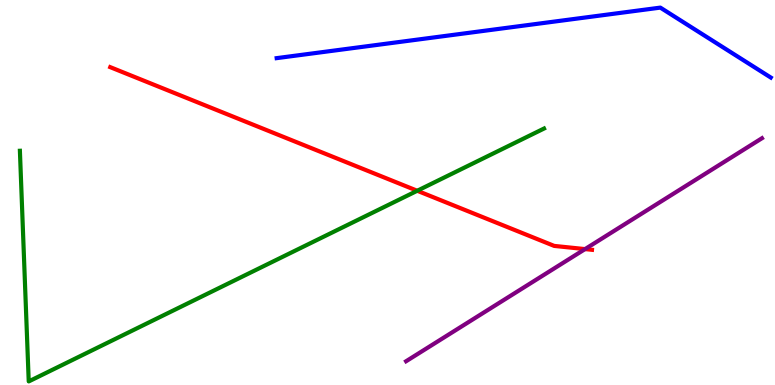[{'lines': ['blue', 'red'], 'intersections': []}, {'lines': ['green', 'red'], 'intersections': [{'x': 5.38, 'y': 5.05}]}, {'lines': ['purple', 'red'], 'intersections': [{'x': 7.55, 'y': 3.53}]}, {'lines': ['blue', 'green'], 'intersections': []}, {'lines': ['blue', 'purple'], 'intersections': []}, {'lines': ['green', 'purple'], 'intersections': []}]